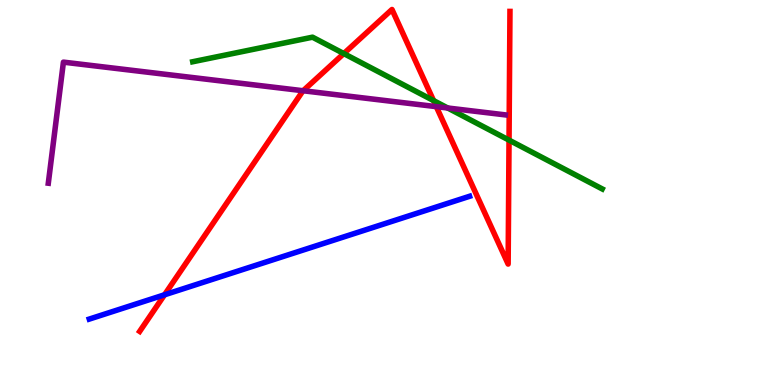[{'lines': ['blue', 'red'], 'intersections': [{'x': 2.12, 'y': 2.34}]}, {'lines': ['green', 'red'], 'intersections': [{'x': 4.44, 'y': 8.61}, {'x': 5.59, 'y': 7.39}, {'x': 6.57, 'y': 6.36}]}, {'lines': ['purple', 'red'], 'intersections': [{'x': 3.91, 'y': 7.64}, {'x': 5.63, 'y': 7.23}]}, {'lines': ['blue', 'green'], 'intersections': []}, {'lines': ['blue', 'purple'], 'intersections': []}, {'lines': ['green', 'purple'], 'intersections': [{'x': 5.78, 'y': 7.19}]}]